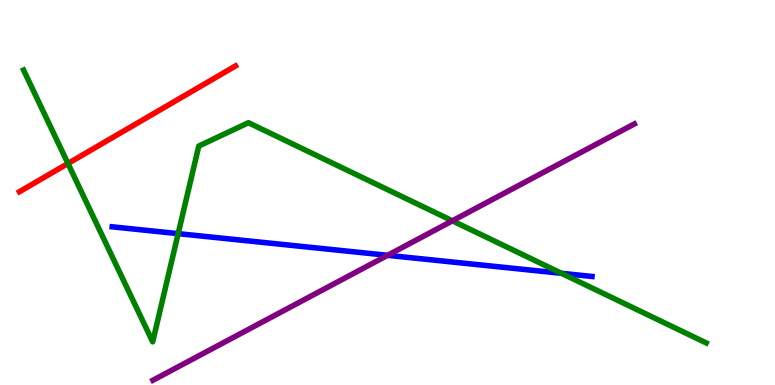[{'lines': ['blue', 'red'], 'intersections': []}, {'lines': ['green', 'red'], 'intersections': [{'x': 0.877, 'y': 5.75}]}, {'lines': ['purple', 'red'], 'intersections': []}, {'lines': ['blue', 'green'], 'intersections': [{'x': 2.3, 'y': 3.93}, {'x': 7.25, 'y': 2.9}]}, {'lines': ['blue', 'purple'], 'intersections': [{'x': 5.0, 'y': 3.37}]}, {'lines': ['green', 'purple'], 'intersections': [{'x': 5.84, 'y': 4.26}]}]